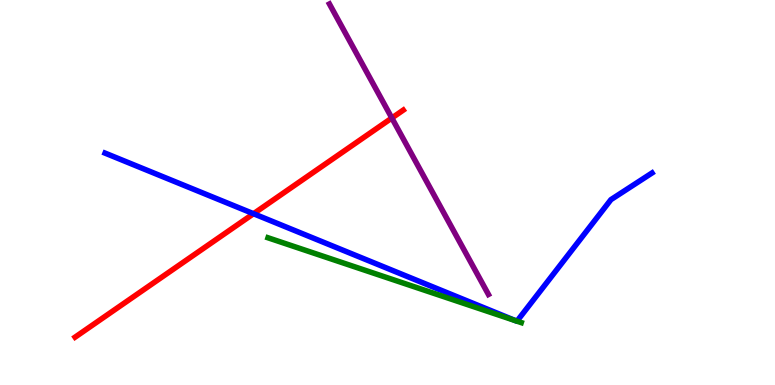[{'lines': ['blue', 'red'], 'intersections': [{'x': 3.27, 'y': 4.45}]}, {'lines': ['green', 'red'], 'intersections': []}, {'lines': ['purple', 'red'], 'intersections': [{'x': 5.06, 'y': 6.93}]}, {'lines': ['blue', 'green'], 'intersections': [{'x': 6.66, 'y': 1.67}, {'x': 6.67, 'y': 1.66}]}, {'lines': ['blue', 'purple'], 'intersections': []}, {'lines': ['green', 'purple'], 'intersections': []}]